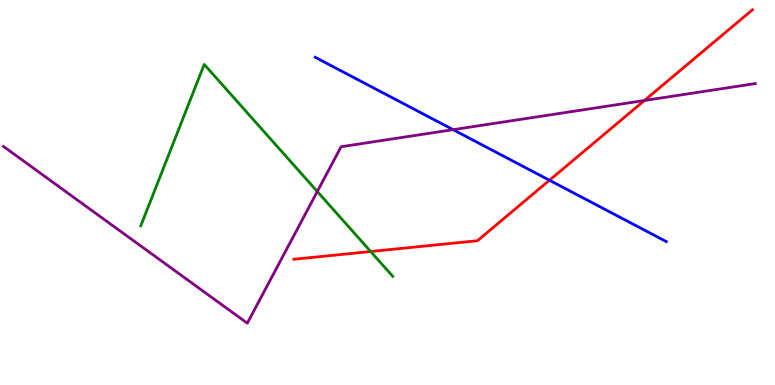[{'lines': ['blue', 'red'], 'intersections': [{'x': 7.09, 'y': 5.32}]}, {'lines': ['green', 'red'], 'intersections': [{'x': 4.78, 'y': 3.47}]}, {'lines': ['purple', 'red'], 'intersections': [{'x': 8.32, 'y': 7.39}]}, {'lines': ['blue', 'green'], 'intersections': []}, {'lines': ['blue', 'purple'], 'intersections': [{'x': 5.85, 'y': 6.63}]}, {'lines': ['green', 'purple'], 'intersections': [{'x': 4.09, 'y': 5.03}]}]